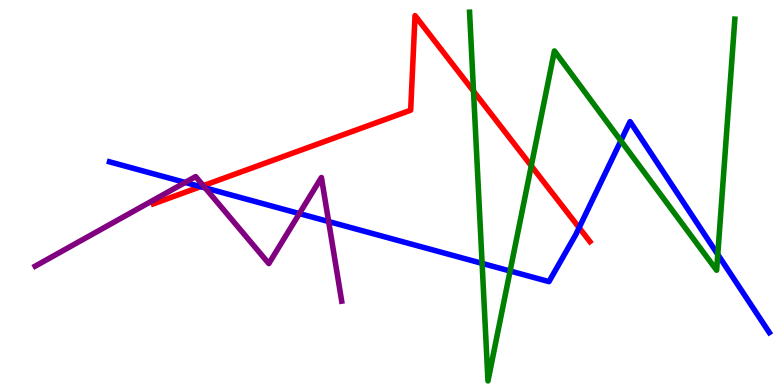[{'lines': ['blue', 'red'], 'intersections': [{'x': 2.59, 'y': 5.15}, {'x': 7.47, 'y': 4.09}]}, {'lines': ['green', 'red'], 'intersections': [{'x': 6.11, 'y': 7.63}, {'x': 6.86, 'y': 5.69}]}, {'lines': ['purple', 'red'], 'intersections': [{'x': 2.62, 'y': 5.18}]}, {'lines': ['blue', 'green'], 'intersections': [{'x': 6.22, 'y': 3.16}, {'x': 6.58, 'y': 2.96}, {'x': 8.01, 'y': 6.34}, {'x': 9.26, 'y': 3.39}]}, {'lines': ['blue', 'purple'], 'intersections': [{'x': 2.39, 'y': 5.26}, {'x': 2.65, 'y': 5.12}, {'x': 3.86, 'y': 4.45}, {'x': 4.24, 'y': 4.25}]}, {'lines': ['green', 'purple'], 'intersections': []}]